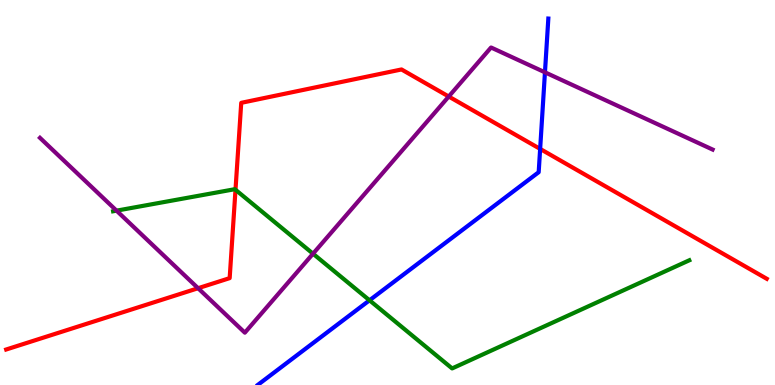[{'lines': ['blue', 'red'], 'intersections': [{'x': 6.97, 'y': 6.13}]}, {'lines': ['green', 'red'], 'intersections': [{'x': 3.04, 'y': 5.07}]}, {'lines': ['purple', 'red'], 'intersections': [{'x': 2.56, 'y': 2.51}, {'x': 5.79, 'y': 7.49}]}, {'lines': ['blue', 'green'], 'intersections': [{'x': 4.77, 'y': 2.2}]}, {'lines': ['blue', 'purple'], 'intersections': [{'x': 7.03, 'y': 8.12}]}, {'lines': ['green', 'purple'], 'intersections': [{'x': 1.5, 'y': 4.53}, {'x': 4.04, 'y': 3.41}]}]